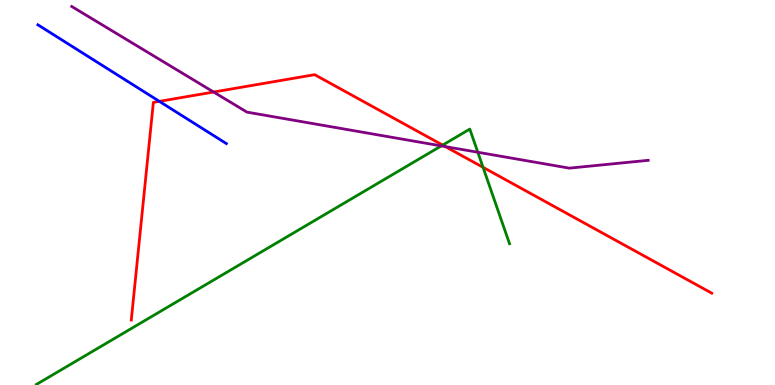[{'lines': ['blue', 'red'], 'intersections': [{'x': 2.06, 'y': 7.37}]}, {'lines': ['green', 'red'], 'intersections': [{'x': 5.71, 'y': 6.23}, {'x': 6.23, 'y': 5.65}]}, {'lines': ['purple', 'red'], 'intersections': [{'x': 2.76, 'y': 7.61}, {'x': 5.75, 'y': 6.19}]}, {'lines': ['blue', 'green'], 'intersections': []}, {'lines': ['blue', 'purple'], 'intersections': []}, {'lines': ['green', 'purple'], 'intersections': [{'x': 5.69, 'y': 6.21}, {'x': 6.17, 'y': 6.05}]}]